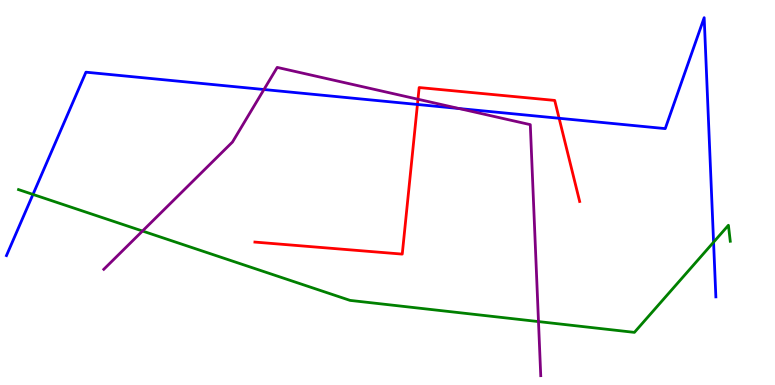[{'lines': ['blue', 'red'], 'intersections': [{'x': 5.39, 'y': 7.29}, {'x': 7.21, 'y': 6.93}]}, {'lines': ['green', 'red'], 'intersections': []}, {'lines': ['purple', 'red'], 'intersections': [{'x': 5.39, 'y': 7.42}]}, {'lines': ['blue', 'green'], 'intersections': [{'x': 0.425, 'y': 4.95}, {'x': 9.21, 'y': 3.71}]}, {'lines': ['blue', 'purple'], 'intersections': [{'x': 3.41, 'y': 7.67}, {'x': 5.92, 'y': 7.18}]}, {'lines': ['green', 'purple'], 'intersections': [{'x': 1.84, 'y': 4.0}, {'x': 6.95, 'y': 1.65}]}]